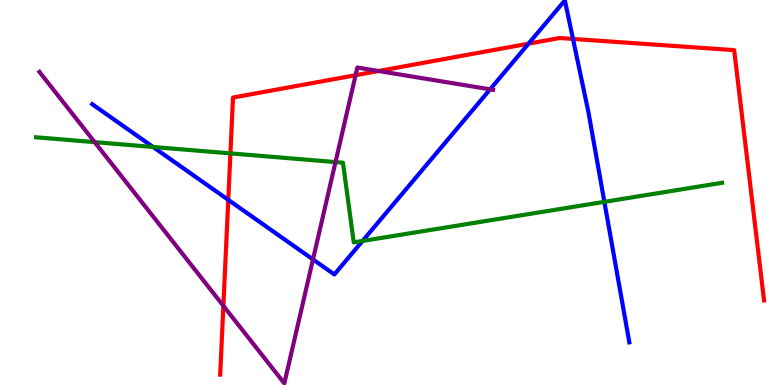[{'lines': ['blue', 'red'], 'intersections': [{'x': 2.95, 'y': 4.81}, {'x': 6.82, 'y': 8.87}, {'x': 7.39, 'y': 8.99}]}, {'lines': ['green', 'red'], 'intersections': [{'x': 2.97, 'y': 6.02}]}, {'lines': ['purple', 'red'], 'intersections': [{'x': 2.88, 'y': 2.06}, {'x': 4.59, 'y': 8.05}, {'x': 4.88, 'y': 8.16}]}, {'lines': ['blue', 'green'], 'intersections': [{'x': 1.98, 'y': 6.18}, {'x': 4.68, 'y': 3.74}, {'x': 7.8, 'y': 4.76}]}, {'lines': ['blue', 'purple'], 'intersections': [{'x': 4.04, 'y': 3.26}, {'x': 6.32, 'y': 7.68}]}, {'lines': ['green', 'purple'], 'intersections': [{'x': 1.22, 'y': 6.31}, {'x': 4.33, 'y': 5.79}]}]